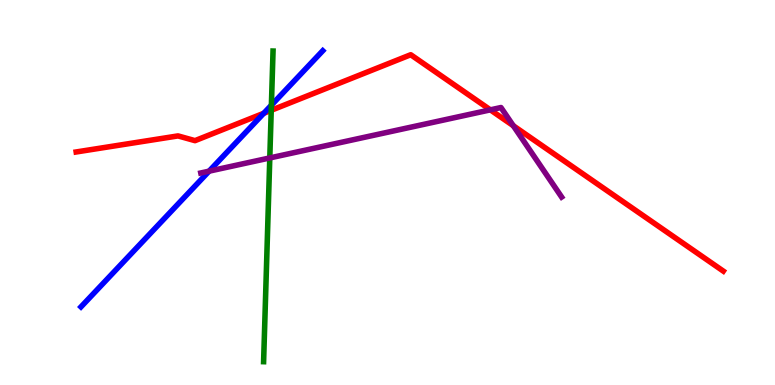[{'lines': ['blue', 'red'], 'intersections': [{'x': 3.4, 'y': 7.06}]}, {'lines': ['green', 'red'], 'intersections': [{'x': 3.5, 'y': 7.14}]}, {'lines': ['purple', 'red'], 'intersections': [{'x': 6.33, 'y': 7.15}, {'x': 6.62, 'y': 6.73}]}, {'lines': ['blue', 'green'], 'intersections': [{'x': 3.5, 'y': 7.27}]}, {'lines': ['blue', 'purple'], 'intersections': [{'x': 2.7, 'y': 5.55}]}, {'lines': ['green', 'purple'], 'intersections': [{'x': 3.48, 'y': 5.9}]}]